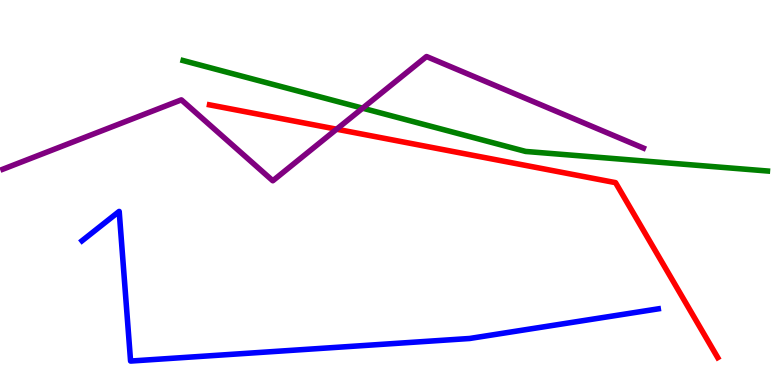[{'lines': ['blue', 'red'], 'intersections': []}, {'lines': ['green', 'red'], 'intersections': []}, {'lines': ['purple', 'red'], 'intersections': [{'x': 4.34, 'y': 6.64}]}, {'lines': ['blue', 'green'], 'intersections': []}, {'lines': ['blue', 'purple'], 'intersections': []}, {'lines': ['green', 'purple'], 'intersections': [{'x': 4.68, 'y': 7.19}]}]